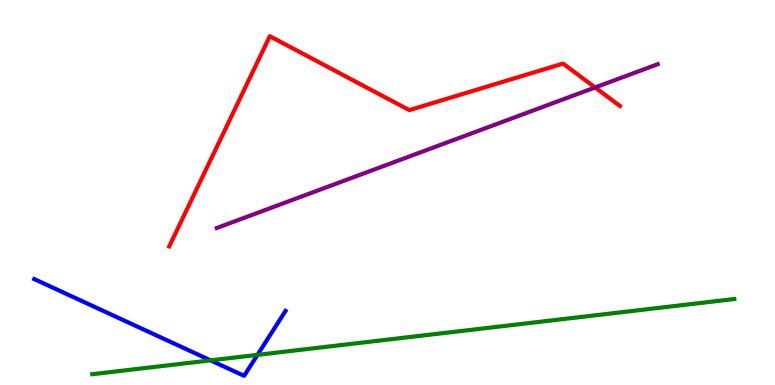[{'lines': ['blue', 'red'], 'intersections': []}, {'lines': ['green', 'red'], 'intersections': []}, {'lines': ['purple', 'red'], 'intersections': [{'x': 7.68, 'y': 7.73}]}, {'lines': ['blue', 'green'], 'intersections': [{'x': 2.72, 'y': 0.64}, {'x': 3.32, 'y': 0.783}]}, {'lines': ['blue', 'purple'], 'intersections': []}, {'lines': ['green', 'purple'], 'intersections': []}]